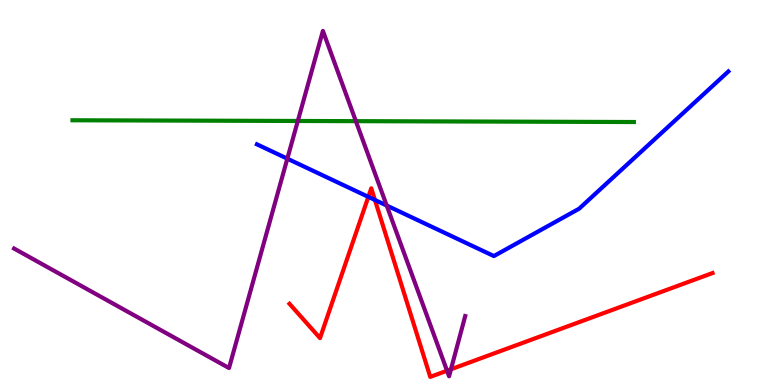[{'lines': ['blue', 'red'], 'intersections': [{'x': 4.75, 'y': 4.89}, {'x': 4.84, 'y': 4.81}]}, {'lines': ['green', 'red'], 'intersections': []}, {'lines': ['purple', 'red'], 'intersections': [{'x': 5.77, 'y': 0.371}, {'x': 5.82, 'y': 0.409}]}, {'lines': ['blue', 'green'], 'intersections': []}, {'lines': ['blue', 'purple'], 'intersections': [{'x': 3.71, 'y': 5.88}, {'x': 4.99, 'y': 4.66}]}, {'lines': ['green', 'purple'], 'intersections': [{'x': 3.84, 'y': 6.86}, {'x': 4.59, 'y': 6.85}]}]